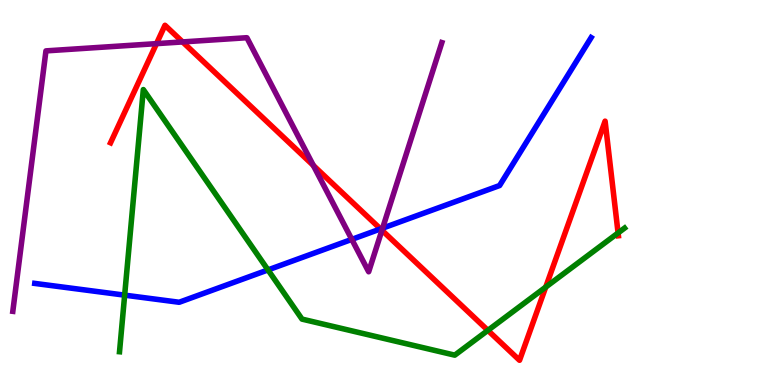[{'lines': ['blue', 'red'], 'intersections': [{'x': 4.91, 'y': 4.05}]}, {'lines': ['green', 'red'], 'intersections': [{'x': 6.3, 'y': 1.42}, {'x': 7.04, 'y': 2.54}, {'x': 7.98, 'y': 3.95}]}, {'lines': ['purple', 'red'], 'intersections': [{'x': 2.02, 'y': 8.87}, {'x': 2.36, 'y': 8.91}, {'x': 4.04, 'y': 5.7}, {'x': 4.93, 'y': 4.02}]}, {'lines': ['blue', 'green'], 'intersections': [{'x': 1.61, 'y': 2.33}, {'x': 3.46, 'y': 2.99}]}, {'lines': ['blue', 'purple'], 'intersections': [{'x': 4.54, 'y': 3.78}, {'x': 4.94, 'y': 4.07}]}, {'lines': ['green', 'purple'], 'intersections': []}]